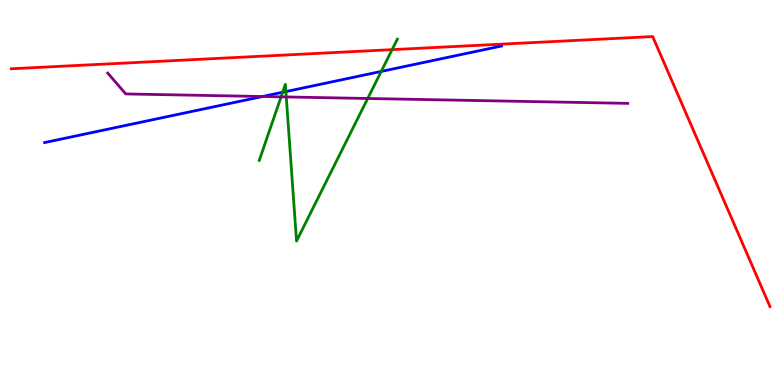[{'lines': ['blue', 'red'], 'intersections': []}, {'lines': ['green', 'red'], 'intersections': [{'x': 5.06, 'y': 8.71}]}, {'lines': ['purple', 'red'], 'intersections': []}, {'lines': ['blue', 'green'], 'intersections': [{'x': 3.65, 'y': 7.6}, {'x': 3.69, 'y': 7.62}, {'x': 4.92, 'y': 8.14}]}, {'lines': ['blue', 'purple'], 'intersections': [{'x': 3.39, 'y': 7.49}]}, {'lines': ['green', 'purple'], 'intersections': [{'x': 3.63, 'y': 7.48}, {'x': 3.69, 'y': 7.48}, {'x': 4.74, 'y': 7.44}]}]